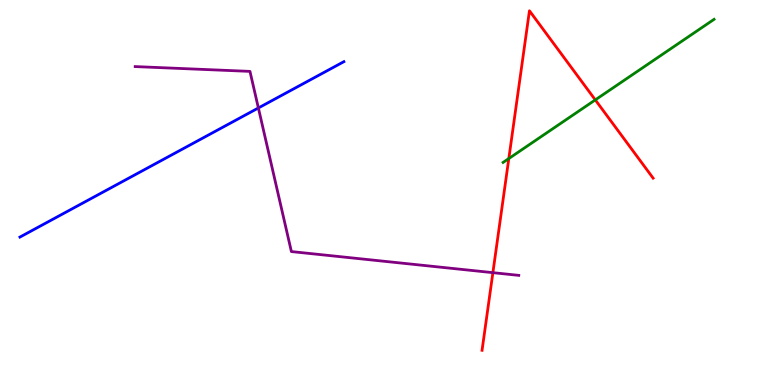[{'lines': ['blue', 'red'], 'intersections': []}, {'lines': ['green', 'red'], 'intersections': [{'x': 6.57, 'y': 5.88}, {'x': 7.68, 'y': 7.41}]}, {'lines': ['purple', 'red'], 'intersections': [{'x': 6.36, 'y': 2.92}]}, {'lines': ['blue', 'green'], 'intersections': []}, {'lines': ['blue', 'purple'], 'intersections': [{'x': 3.33, 'y': 7.2}]}, {'lines': ['green', 'purple'], 'intersections': []}]